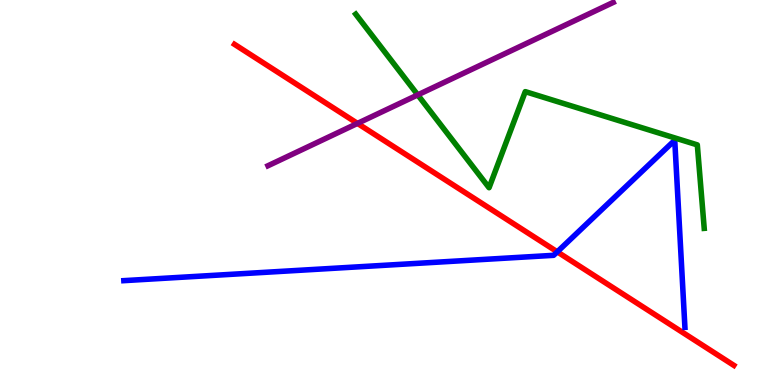[{'lines': ['blue', 'red'], 'intersections': [{'x': 7.19, 'y': 3.46}]}, {'lines': ['green', 'red'], 'intersections': []}, {'lines': ['purple', 'red'], 'intersections': [{'x': 4.61, 'y': 6.79}]}, {'lines': ['blue', 'green'], 'intersections': []}, {'lines': ['blue', 'purple'], 'intersections': []}, {'lines': ['green', 'purple'], 'intersections': [{'x': 5.39, 'y': 7.54}]}]